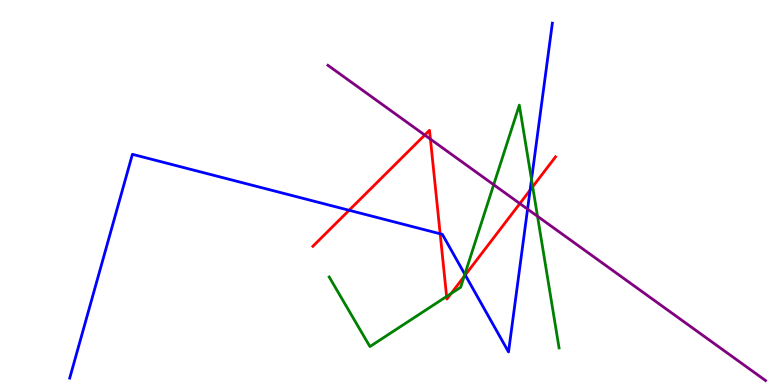[{'lines': ['blue', 'red'], 'intersections': [{'x': 4.5, 'y': 4.54}, {'x': 5.68, 'y': 3.93}, {'x': 6.0, 'y': 2.86}, {'x': 6.84, 'y': 5.06}]}, {'lines': ['green', 'red'], 'intersections': [{'x': 5.76, 'y': 2.3}, {'x': 5.82, 'y': 2.38}, {'x': 5.99, 'y': 2.82}, {'x': 6.87, 'y': 5.15}]}, {'lines': ['purple', 'red'], 'intersections': [{'x': 5.48, 'y': 6.49}, {'x': 5.55, 'y': 6.39}, {'x': 6.71, 'y': 4.71}]}, {'lines': ['blue', 'green'], 'intersections': [{'x': 6.0, 'y': 2.88}, {'x': 6.86, 'y': 5.34}]}, {'lines': ['blue', 'purple'], 'intersections': [{'x': 6.81, 'y': 4.57}]}, {'lines': ['green', 'purple'], 'intersections': [{'x': 6.37, 'y': 5.2}, {'x': 6.94, 'y': 4.38}]}]